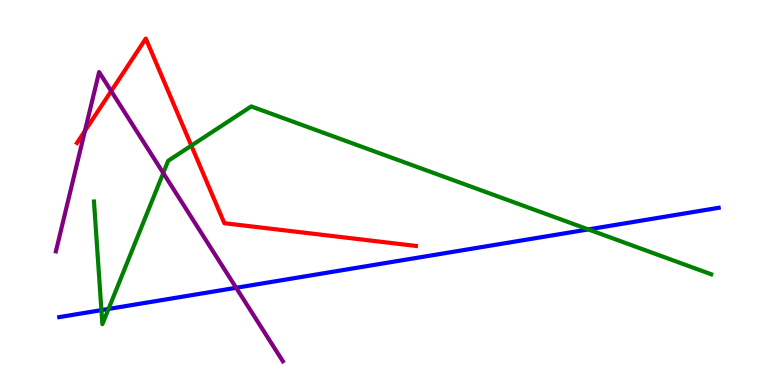[{'lines': ['blue', 'red'], 'intersections': []}, {'lines': ['green', 'red'], 'intersections': [{'x': 2.47, 'y': 6.22}]}, {'lines': ['purple', 'red'], 'intersections': [{'x': 1.1, 'y': 6.6}, {'x': 1.43, 'y': 7.63}]}, {'lines': ['blue', 'green'], 'intersections': [{'x': 1.31, 'y': 1.94}, {'x': 1.4, 'y': 1.98}, {'x': 7.59, 'y': 4.04}]}, {'lines': ['blue', 'purple'], 'intersections': [{'x': 3.05, 'y': 2.52}]}, {'lines': ['green', 'purple'], 'intersections': [{'x': 2.11, 'y': 5.51}]}]